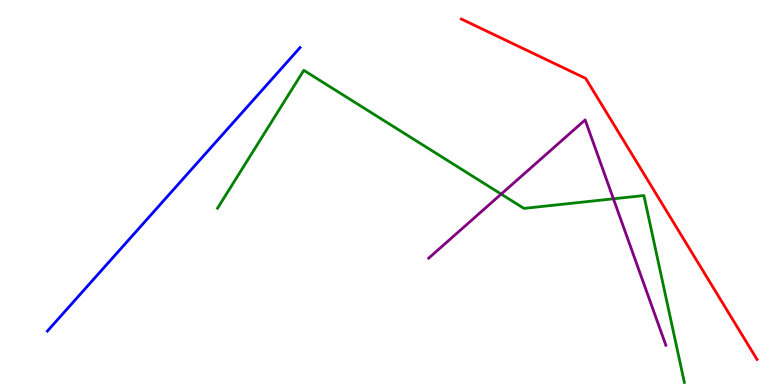[{'lines': ['blue', 'red'], 'intersections': []}, {'lines': ['green', 'red'], 'intersections': []}, {'lines': ['purple', 'red'], 'intersections': []}, {'lines': ['blue', 'green'], 'intersections': []}, {'lines': ['blue', 'purple'], 'intersections': []}, {'lines': ['green', 'purple'], 'intersections': [{'x': 6.47, 'y': 4.96}, {'x': 7.91, 'y': 4.84}]}]